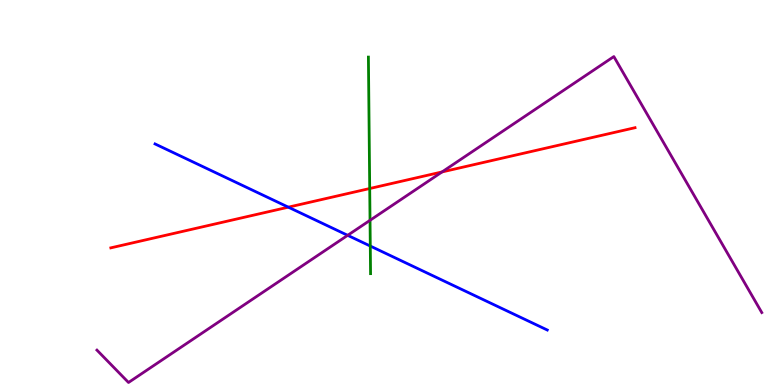[{'lines': ['blue', 'red'], 'intersections': [{'x': 3.72, 'y': 4.62}]}, {'lines': ['green', 'red'], 'intersections': [{'x': 4.77, 'y': 5.1}]}, {'lines': ['purple', 'red'], 'intersections': [{'x': 5.7, 'y': 5.53}]}, {'lines': ['blue', 'green'], 'intersections': [{'x': 4.78, 'y': 3.61}]}, {'lines': ['blue', 'purple'], 'intersections': [{'x': 4.49, 'y': 3.89}]}, {'lines': ['green', 'purple'], 'intersections': [{'x': 4.77, 'y': 4.28}]}]